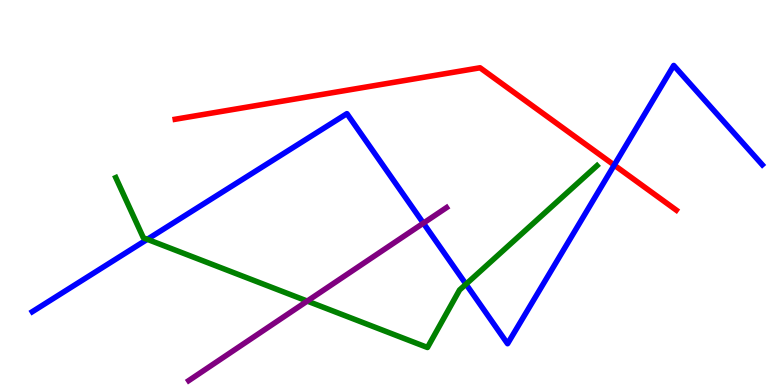[{'lines': ['blue', 'red'], 'intersections': [{'x': 7.93, 'y': 5.71}]}, {'lines': ['green', 'red'], 'intersections': []}, {'lines': ['purple', 'red'], 'intersections': []}, {'lines': ['blue', 'green'], 'intersections': [{'x': 1.9, 'y': 3.78}, {'x': 6.01, 'y': 2.62}]}, {'lines': ['blue', 'purple'], 'intersections': [{'x': 5.46, 'y': 4.2}]}, {'lines': ['green', 'purple'], 'intersections': [{'x': 3.96, 'y': 2.18}]}]